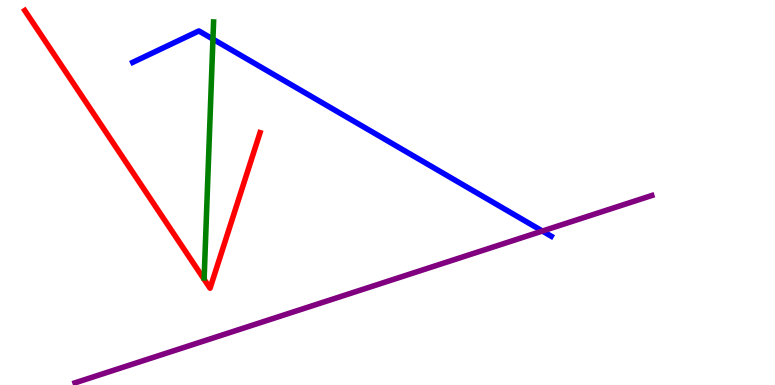[{'lines': ['blue', 'red'], 'intersections': []}, {'lines': ['green', 'red'], 'intersections': []}, {'lines': ['purple', 'red'], 'intersections': []}, {'lines': ['blue', 'green'], 'intersections': [{'x': 2.75, 'y': 8.98}]}, {'lines': ['blue', 'purple'], 'intersections': [{'x': 7.0, 'y': 4.0}]}, {'lines': ['green', 'purple'], 'intersections': []}]